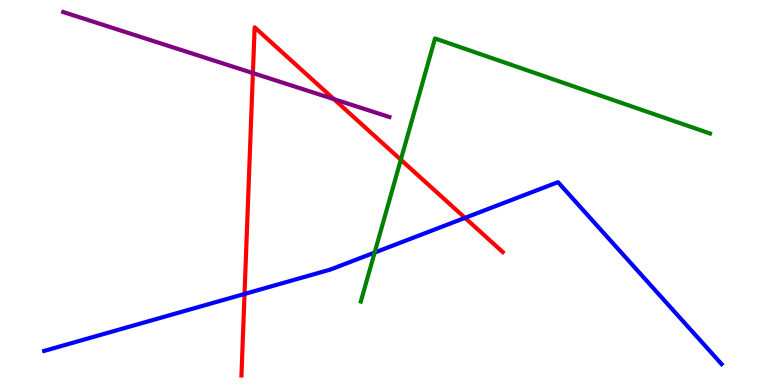[{'lines': ['blue', 'red'], 'intersections': [{'x': 3.16, 'y': 2.36}, {'x': 6.0, 'y': 4.34}]}, {'lines': ['green', 'red'], 'intersections': [{'x': 5.17, 'y': 5.85}]}, {'lines': ['purple', 'red'], 'intersections': [{'x': 3.26, 'y': 8.1}, {'x': 4.31, 'y': 7.42}]}, {'lines': ['blue', 'green'], 'intersections': [{'x': 4.83, 'y': 3.44}]}, {'lines': ['blue', 'purple'], 'intersections': []}, {'lines': ['green', 'purple'], 'intersections': []}]